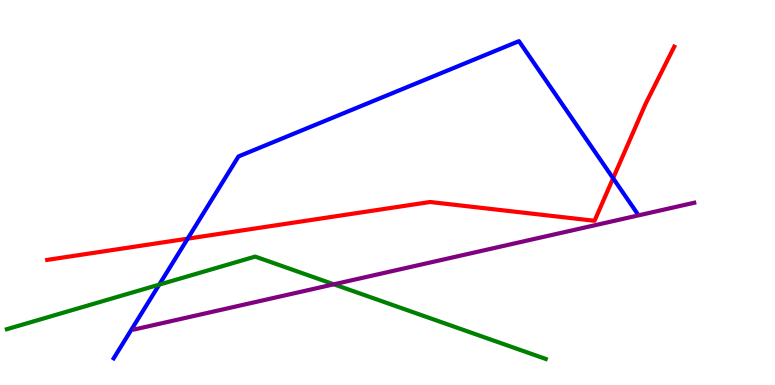[{'lines': ['blue', 'red'], 'intersections': [{'x': 2.42, 'y': 3.8}, {'x': 7.91, 'y': 5.37}]}, {'lines': ['green', 'red'], 'intersections': []}, {'lines': ['purple', 'red'], 'intersections': []}, {'lines': ['blue', 'green'], 'intersections': [{'x': 2.05, 'y': 2.61}]}, {'lines': ['blue', 'purple'], 'intersections': []}, {'lines': ['green', 'purple'], 'intersections': [{'x': 4.31, 'y': 2.62}]}]